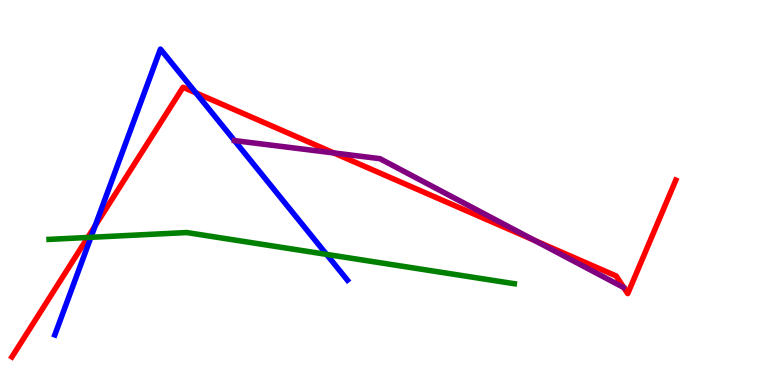[{'lines': ['blue', 'red'], 'intersections': [{'x': 1.23, 'y': 4.13}, {'x': 2.53, 'y': 7.59}]}, {'lines': ['green', 'red'], 'intersections': [{'x': 1.13, 'y': 3.83}]}, {'lines': ['purple', 'red'], 'intersections': [{'x': 4.31, 'y': 6.03}, {'x': 6.9, 'y': 3.76}]}, {'lines': ['blue', 'green'], 'intersections': [{'x': 1.17, 'y': 3.84}, {'x': 4.21, 'y': 3.39}]}, {'lines': ['blue', 'purple'], 'intersections': [{'x': 3.03, 'y': 6.35}]}, {'lines': ['green', 'purple'], 'intersections': []}]